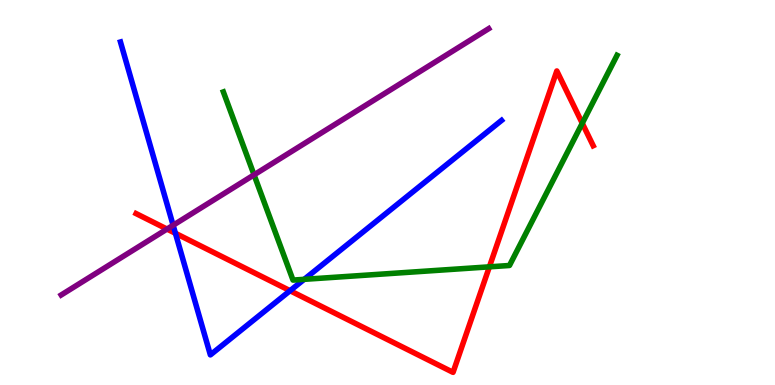[{'lines': ['blue', 'red'], 'intersections': [{'x': 2.26, 'y': 3.94}, {'x': 3.74, 'y': 2.45}]}, {'lines': ['green', 'red'], 'intersections': [{'x': 6.31, 'y': 3.07}, {'x': 7.51, 'y': 6.8}]}, {'lines': ['purple', 'red'], 'intersections': [{'x': 2.15, 'y': 4.05}]}, {'lines': ['blue', 'green'], 'intersections': [{'x': 3.93, 'y': 2.74}]}, {'lines': ['blue', 'purple'], 'intersections': [{'x': 2.23, 'y': 4.15}]}, {'lines': ['green', 'purple'], 'intersections': [{'x': 3.28, 'y': 5.46}]}]